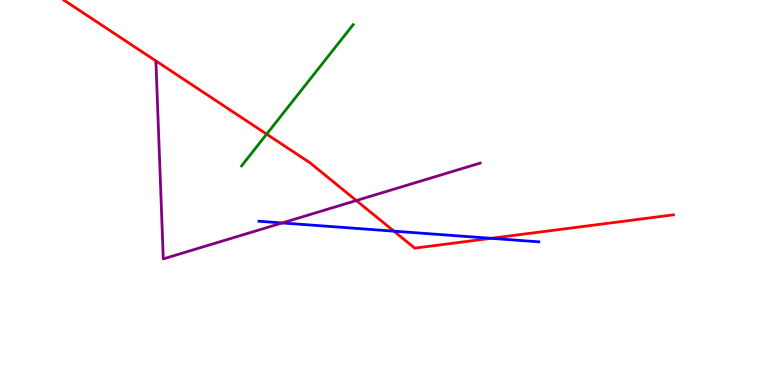[{'lines': ['blue', 'red'], 'intersections': [{'x': 5.08, 'y': 4.0}, {'x': 6.34, 'y': 3.81}]}, {'lines': ['green', 'red'], 'intersections': [{'x': 3.44, 'y': 6.52}]}, {'lines': ['purple', 'red'], 'intersections': [{'x': 4.6, 'y': 4.79}]}, {'lines': ['blue', 'green'], 'intersections': []}, {'lines': ['blue', 'purple'], 'intersections': [{'x': 3.64, 'y': 4.21}]}, {'lines': ['green', 'purple'], 'intersections': []}]